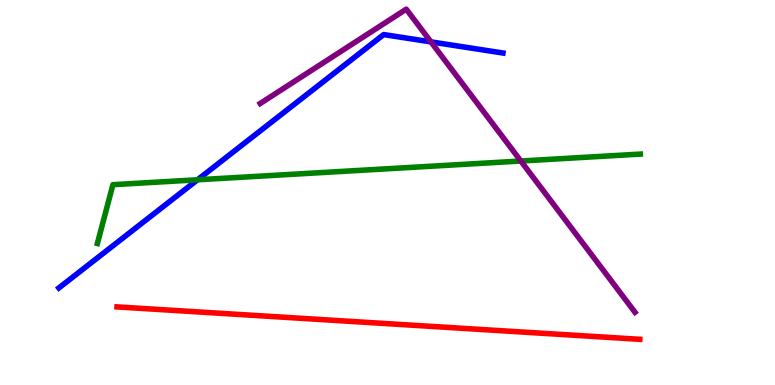[{'lines': ['blue', 'red'], 'intersections': []}, {'lines': ['green', 'red'], 'intersections': []}, {'lines': ['purple', 'red'], 'intersections': []}, {'lines': ['blue', 'green'], 'intersections': [{'x': 2.55, 'y': 5.33}]}, {'lines': ['blue', 'purple'], 'intersections': [{'x': 5.56, 'y': 8.91}]}, {'lines': ['green', 'purple'], 'intersections': [{'x': 6.72, 'y': 5.82}]}]